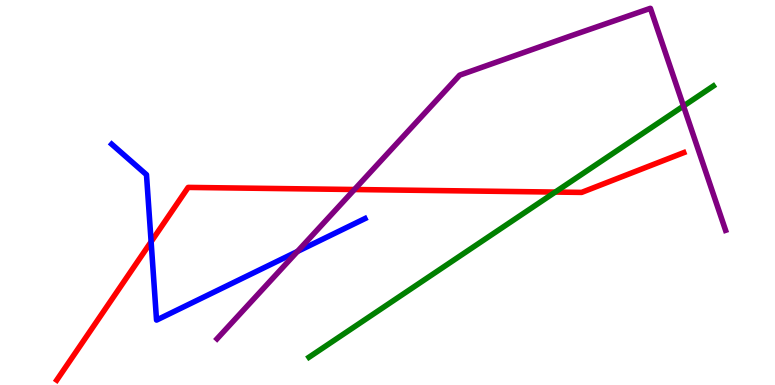[{'lines': ['blue', 'red'], 'intersections': [{'x': 1.95, 'y': 3.72}]}, {'lines': ['green', 'red'], 'intersections': [{'x': 7.16, 'y': 5.01}]}, {'lines': ['purple', 'red'], 'intersections': [{'x': 4.57, 'y': 5.08}]}, {'lines': ['blue', 'green'], 'intersections': []}, {'lines': ['blue', 'purple'], 'intersections': [{'x': 3.84, 'y': 3.47}]}, {'lines': ['green', 'purple'], 'intersections': [{'x': 8.82, 'y': 7.25}]}]